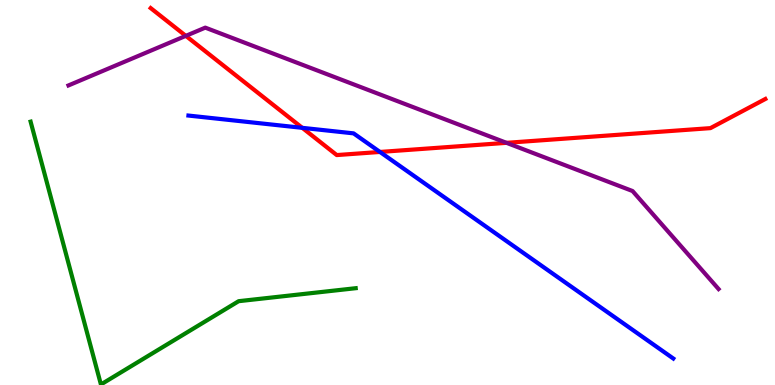[{'lines': ['blue', 'red'], 'intersections': [{'x': 3.9, 'y': 6.68}, {'x': 4.9, 'y': 6.05}]}, {'lines': ['green', 'red'], 'intersections': []}, {'lines': ['purple', 'red'], 'intersections': [{'x': 2.4, 'y': 9.07}, {'x': 6.54, 'y': 6.29}]}, {'lines': ['blue', 'green'], 'intersections': []}, {'lines': ['blue', 'purple'], 'intersections': []}, {'lines': ['green', 'purple'], 'intersections': []}]